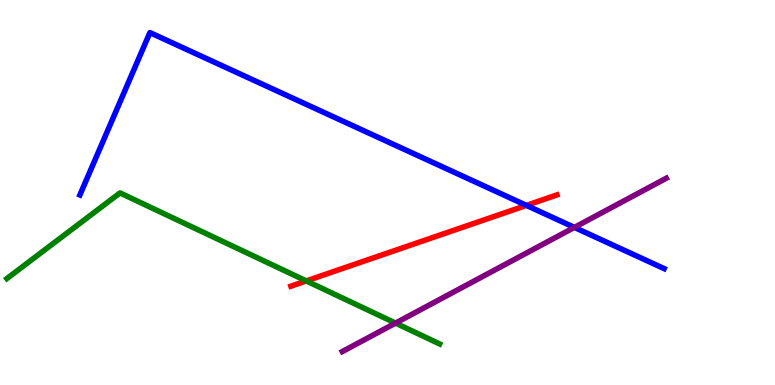[{'lines': ['blue', 'red'], 'intersections': [{'x': 6.79, 'y': 4.67}]}, {'lines': ['green', 'red'], 'intersections': [{'x': 3.95, 'y': 2.7}]}, {'lines': ['purple', 'red'], 'intersections': []}, {'lines': ['blue', 'green'], 'intersections': []}, {'lines': ['blue', 'purple'], 'intersections': [{'x': 7.41, 'y': 4.09}]}, {'lines': ['green', 'purple'], 'intersections': [{'x': 5.1, 'y': 1.61}]}]